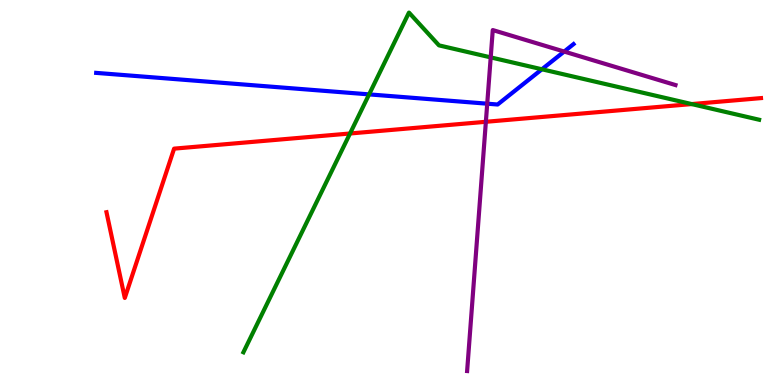[{'lines': ['blue', 'red'], 'intersections': []}, {'lines': ['green', 'red'], 'intersections': [{'x': 4.52, 'y': 6.53}, {'x': 8.93, 'y': 7.3}]}, {'lines': ['purple', 'red'], 'intersections': [{'x': 6.27, 'y': 6.84}]}, {'lines': ['blue', 'green'], 'intersections': [{'x': 4.76, 'y': 7.55}, {'x': 6.99, 'y': 8.2}]}, {'lines': ['blue', 'purple'], 'intersections': [{'x': 6.29, 'y': 7.31}, {'x': 7.28, 'y': 8.66}]}, {'lines': ['green', 'purple'], 'intersections': [{'x': 6.33, 'y': 8.51}]}]